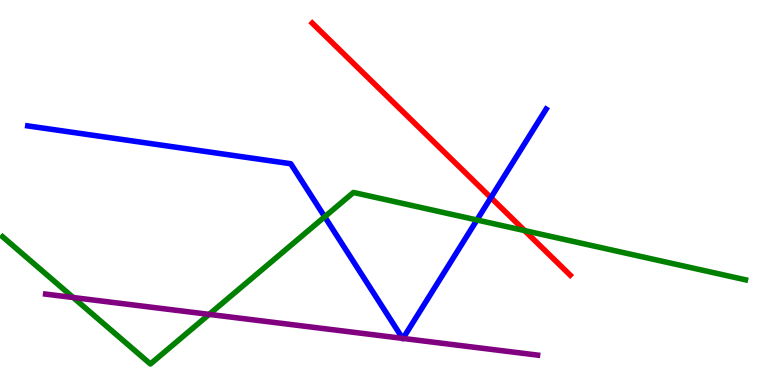[{'lines': ['blue', 'red'], 'intersections': [{'x': 6.33, 'y': 4.87}]}, {'lines': ['green', 'red'], 'intersections': [{'x': 6.77, 'y': 4.01}]}, {'lines': ['purple', 'red'], 'intersections': []}, {'lines': ['blue', 'green'], 'intersections': [{'x': 4.19, 'y': 4.37}, {'x': 6.15, 'y': 4.29}]}, {'lines': ['blue', 'purple'], 'intersections': [{'x': 5.2, 'y': 1.21}, {'x': 5.2, 'y': 1.21}]}, {'lines': ['green', 'purple'], 'intersections': [{'x': 0.945, 'y': 2.27}, {'x': 2.7, 'y': 1.83}]}]